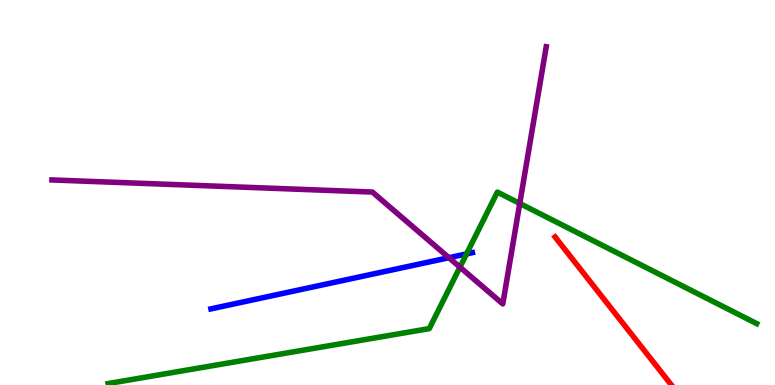[{'lines': ['blue', 'red'], 'intersections': []}, {'lines': ['green', 'red'], 'intersections': []}, {'lines': ['purple', 'red'], 'intersections': []}, {'lines': ['blue', 'green'], 'intersections': [{'x': 6.02, 'y': 3.4}]}, {'lines': ['blue', 'purple'], 'intersections': [{'x': 5.79, 'y': 3.31}]}, {'lines': ['green', 'purple'], 'intersections': [{'x': 5.93, 'y': 3.06}, {'x': 6.71, 'y': 4.72}]}]